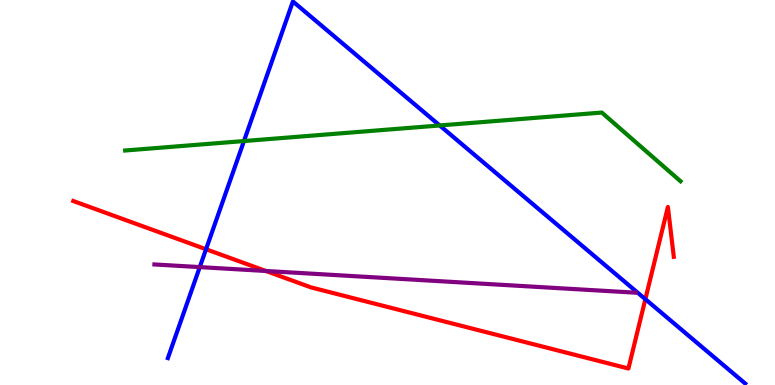[{'lines': ['blue', 'red'], 'intersections': [{'x': 2.66, 'y': 3.53}, {'x': 8.33, 'y': 2.23}]}, {'lines': ['green', 'red'], 'intersections': []}, {'lines': ['purple', 'red'], 'intersections': [{'x': 3.43, 'y': 2.96}]}, {'lines': ['blue', 'green'], 'intersections': [{'x': 3.15, 'y': 6.34}, {'x': 5.67, 'y': 6.74}]}, {'lines': ['blue', 'purple'], 'intersections': [{'x': 2.58, 'y': 3.06}]}, {'lines': ['green', 'purple'], 'intersections': []}]